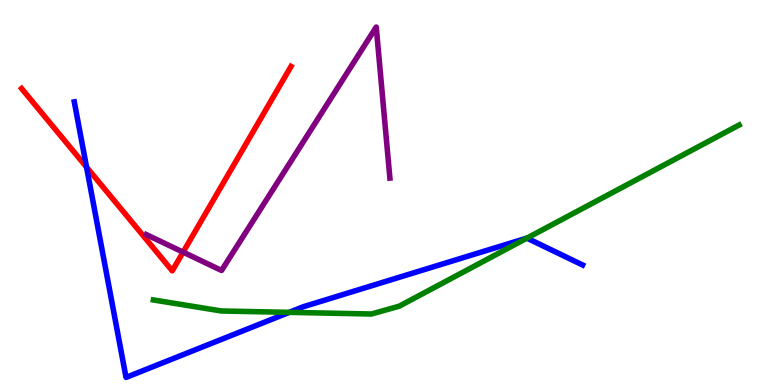[{'lines': ['blue', 'red'], 'intersections': [{'x': 1.12, 'y': 5.66}]}, {'lines': ['green', 'red'], 'intersections': []}, {'lines': ['purple', 'red'], 'intersections': [{'x': 2.36, 'y': 3.45}]}, {'lines': ['blue', 'green'], 'intersections': [{'x': 3.73, 'y': 1.89}, {'x': 6.8, 'y': 3.81}]}, {'lines': ['blue', 'purple'], 'intersections': []}, {'lines': ['green', 'purple'], 'intersections': []}]